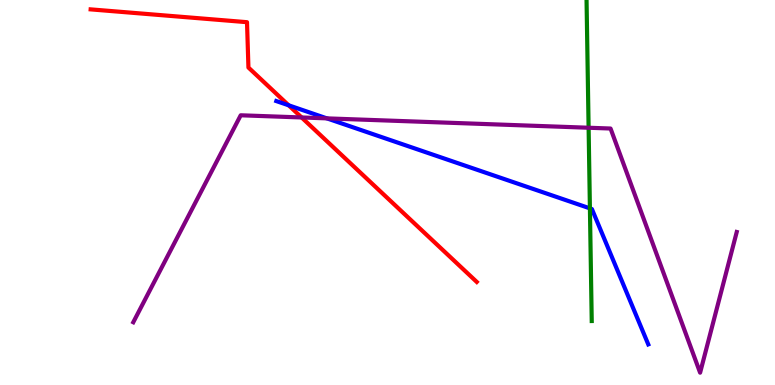[{'lines': ['blue', 'red'], 'intersections': [{'x': 3.72, 'y': 7.27}]}, {'lines': ['green', 'red'], 'intersections': []}, {'lines': ['purple', 'red'], 'intersections': [{'x': 3.89, 'y': 6.95}]}, {'lines': ['blue', 'green'], 'intersections': [{'x': 7.61, 'y': 4.59}]}, {'lines': ['blue', 'purple'], 'intersections': [{'x': 4.22, 'y': 6.93}]}, {'lines': ['green', 'purple'], 'intersections': [{'x': 7.59, 'y': 6.68}]}]